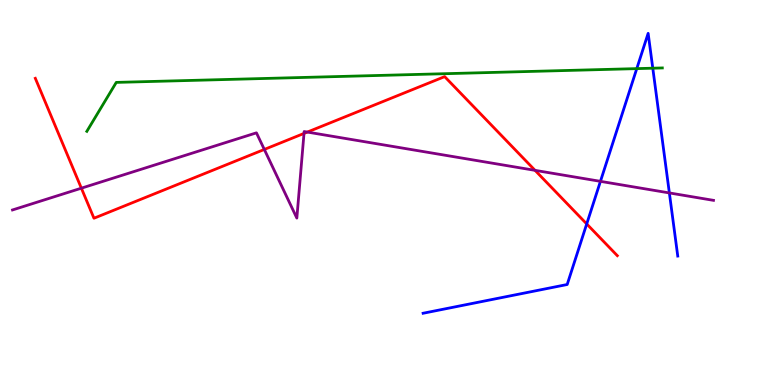[{'lines': ['blue', 'red'], 'intersections': [{'x': 7.57, 'y': 4.18}]}, {'lines': ['green', 'red'], 'intersections': []}, {'lines': ['purple', 'red'], 'intersections': [{'x': 1.05, 'y': 5.11}, {'x': 3.41, 'y': 6.12}, {'x': 3.92, 'y': 6.53}, {'x': 3.97, 'y': 6.57}, {'x': 6.9, 'y': 5.58}]}, {'lines': ['blue', 'green'], 'intersections': [{'x': 8.22, 'y': 8.22}, {'x': 8.42, 'y': 8.23}]}, {'lines': ['blue', 'purple'], 'intersections': [{'x': 7.75, 'y': 5.29}, {'x': 8.64, 'y': 4.99}]}, {'lines': ['green', 'purple'], 'intersections': []}]